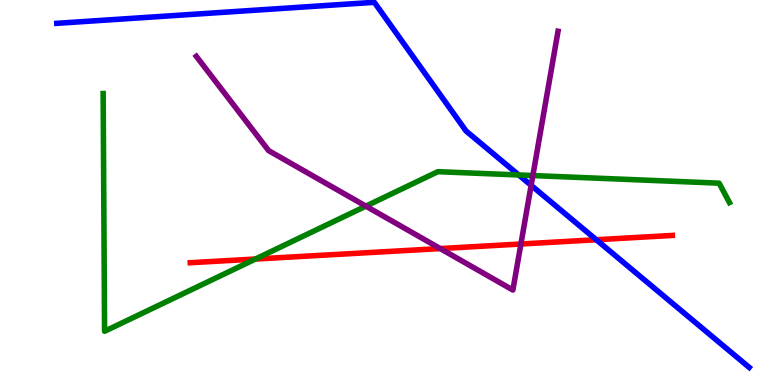[{'lines': ['blue', 'red'], 'intersections': [{'x': 7.69, 'y': 3.77}]}, {'lines': ['green', 'red'], 'intersections': [{'x': 3.3, 'y': 3.27}]}, {'lines': ['purple', 'red'], 'intersections': [{'x': 5.68, 'y': 3.54}, {'x': 6.72, 'y': 3.66}]}, {'lines': ['blue', 'green'], 'intersections': [{'x': 6.69, 'y': 5.46}]}, {'lines': ['blue', 'purple'], 'intersections': [{'x': 6.85, 'y': 5.19}]}, {'lines': ['green', 'purple'], 'intersections': [{'x': 4.72, 'y': 4.65}, {'x': 6.88, 'y': 5.44}]}]